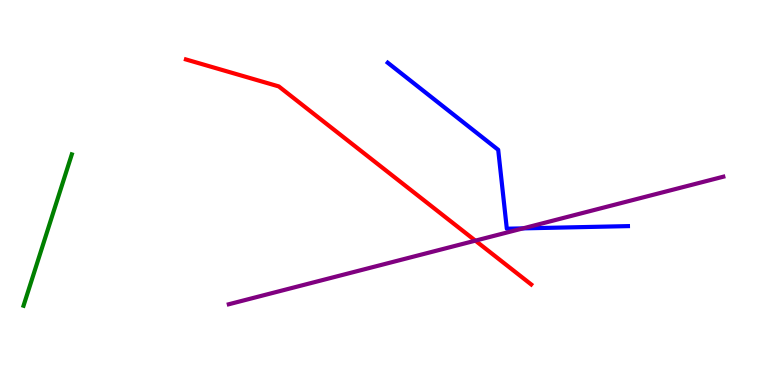[{'lines': ['blue', 'red'], 'intersections': []}, {'lines': ['green', 'red'], 'intersections': []}, {'lines': ['purple', 'red'], 'intersections': [{'x': 6.13, 'y': 3.75}]}, {'lines': ['blue', 'green'], 'intersections': []}, {'lines': ['blue', 'purple'], 'intersections': [{'x': 6.75, 'y': 4.07}]}, {'lines': ['green', 'purple'], 'intersections': []}]